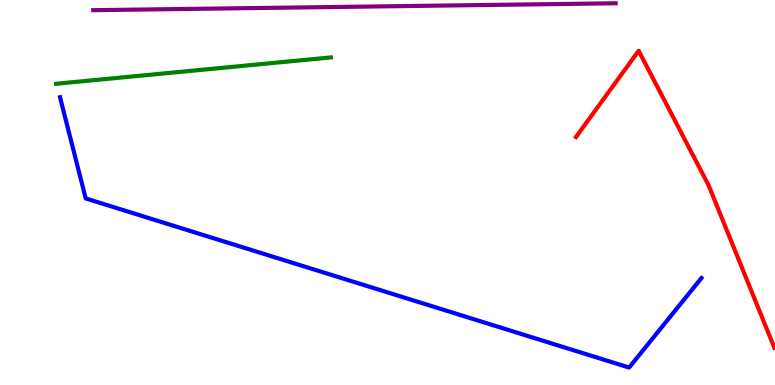[{'lines': ['blue', 'red'], 'intersections': []}, {'lines': ['green', 'red'], 'intersections': []}, {'lines': ['purple', 'red'], 'intersections': []}, {'lines': ['blue', 'green'], 'intersections': []}, {'lines': ['blue', 'purple'], 'intersections': []}, {'lines': ['green', 'purple'], 'intersections': []}]